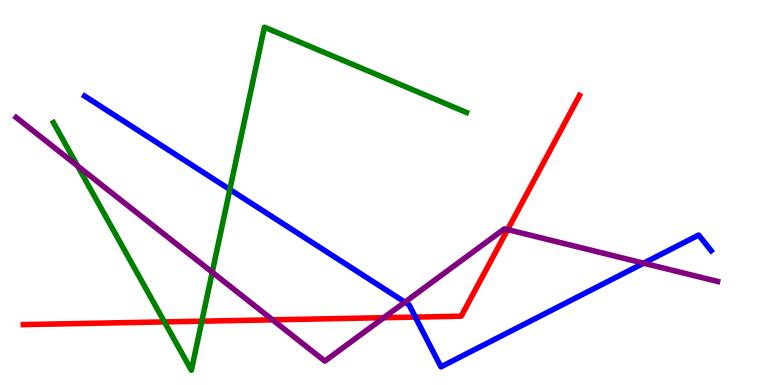[{'lines': ['blue', 'red'], 'intersections': [{'x': 5.36, 'y': 1.76}]}, {'lines': ['green', 'red'], 'intersections': [{'x': 2.12, 'y': 1.64}, {'x': 2.6, 'y': 1.66}]}, {'lines': ['purple', 'red'], 'intersections': [{'x': 3.52, 'y': 1.69}, {'x': 4.95, 'y': 1.75}, {'x': 6.55, 'y': 4.04}]}, {'lines': ['blue', 'green'], 'intersections': [{'x': 2.97, 'y': 5.08}]}, {'lines': ['blue', 'purple'], 'intersections': [{'x': 5.22, 'y': 2.15}, {'x': 8.31, 'y': 3.16}]}, {'lines': ['green', 'purple'], 'intersections': [{'x': 1.0, 'y': 5.69}, {'x': 2.74, 'y': 2.93}]}]